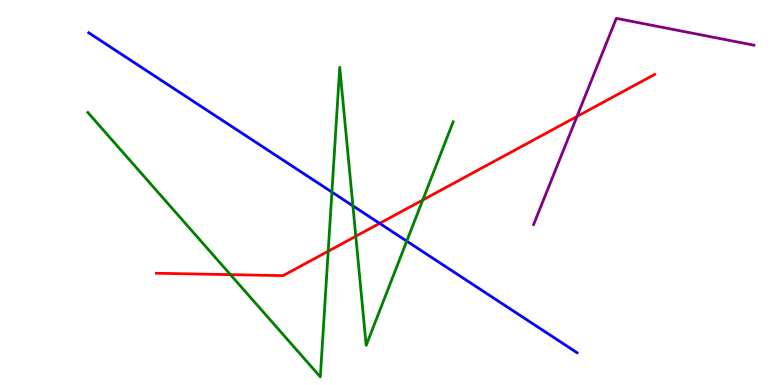[{'lines': ['blue', 'red'], 'intersections': [{'x': 4.9, 'y': 4.2}]}, {'lines': ['green', 'red'], 'intersections': [{'x': 2.97, 'y': 2.87}, {'x': 4.23, 'y': 3.47}, {'x': 4.59, 'y': 3.86}, {'x': 5.45, 'y': 4.8}]}, {'lines': ['purple', 'red'], 'intersections': [{'x': 7.44, 'y': 6.97}]}, {'lines': ['blue', 'green'], 'intersections': [{'x': 4.28, 'y': 5.01}, {'x': 4.55, 'y': 4.65}, {'x': 5.25, 'y': 3.74}]}, {'lines': ['blue', 'purple'], 'intersections': []}, {'lines': ['green', 'purple'], 'intersections': []}]